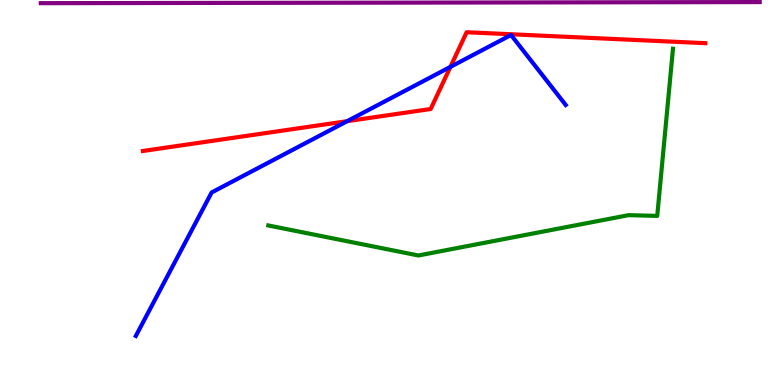[{'lines': ['blue', 'red'], 'intersections': [{'x': 4.48, 'y': 6.85}, {'x': 5.81, 'y': 8.26}]}, {'lines': ['green', 'red'], 'intersections': []}, {'lines': ['purple', 'red'], 'intersections': []}, {'lines': ['blue', 'green'], 'intersections': []}, {'lines': ['blue', 'purple'], 'intersections': []}, {'lines': ['green', 'purple'], 'intersections': []}]